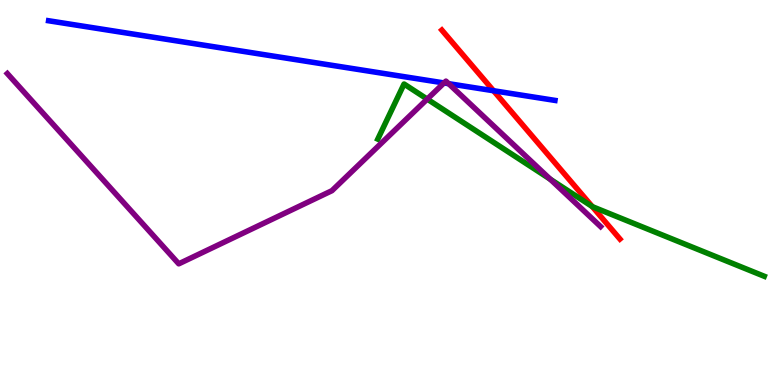[{'lines': ['blue', 'red'], 'intersections': [{'x': 6.37, 'y': 7.64}]}, {'lines': ['green', 'red'], 'intersections': [{'x': 7.64, 'y': 4.63}]}, {'lines': ['purple', 'red'], 'intersections': []}, {'lines': ['blue', 'green'], 'intersections': []}, {'lines': ['blue', 'purple'], 'intersections': [{'x': 5.73, 'y': 7.85}, {'x': 5.79, 'y': 7.83}]}, {'lines': ['green', 'purple'], 'intersections': [{'x': 5.51, 'y': 7.43}, {'x': 7.1, 'y': 5.35}]}]